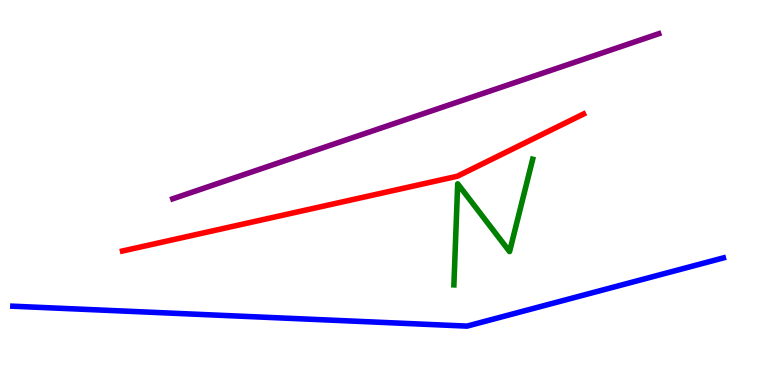[{'lines': ['blue', 'red'], 'intersections': []}, {'lines': ['green', 'red'], 'intersections': []}, {'lines': ['purple', 'red'], 'intersections': []}, {'lines': ['blue', 'green'], 'intersections': []}, {'lines': ['blue', 'purple'], 'intersections': []}, {'lines': ['green', 'purple'], 'intersections': []}]